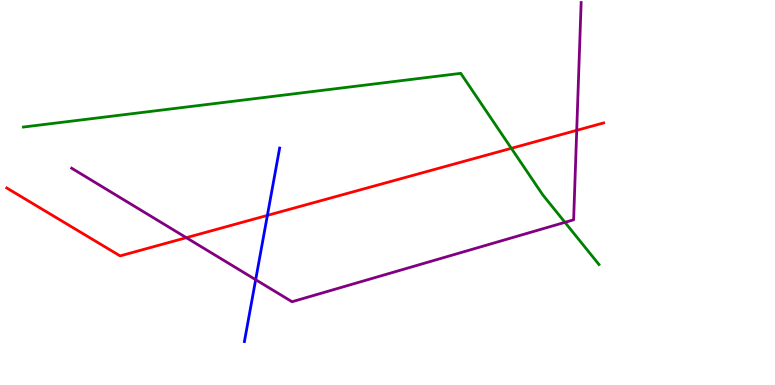[{'lines': ['blue', 'red'], 'intersections': [{'x': 3.45, 'y': 4.41}]}, {'lines': ['green', 'red'], 'intersections': [{'x': 6.6, 'y': 6.15}]}, {'lines': ['purple', 'red'], 'intersections': [{'x': 2.4, 'y': 3.83}, {'x': 7.44, 'y': 6.61}]}, {'lines': ['blue', 'green'], 'intersections': []}, {'lines': ['blue', 'purple'], 'intersections': [{'x': 3.3, 'y': 2.74}]}, {'lines': ['green', 'purple'], 'intersections': [{'x': 7.29, 'y': 4.23}]}]